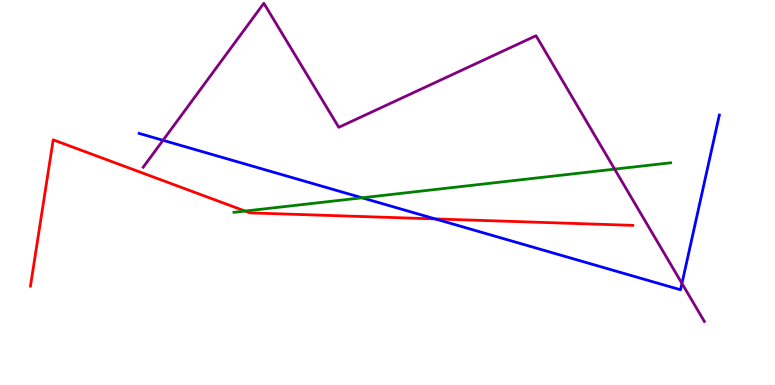[{'lines': ['blue', 'red'], 'intersections': [{'x': 5.62, 'y': 4.31}]}, {'lines': ['green', 'red'], 'intersections': [{'x': 3.16, 'y': 4.52}]}, {'lines': ['purple', 'red'], 'intersections': []}, {'lines': ['blue', 'green'], 'intersections': [{'x': 4.67, 'y': 4.86}]}, {'lines': ['blue', 'purple'], 'intersections': [{'x': 2.1, 'y': 6.36}, {'x': 8.8, 'y': 2.64}]}, {'lines': ['green', 'purple'], 'intersections': [{'x': 7.93, 'y': 5.61}]}]